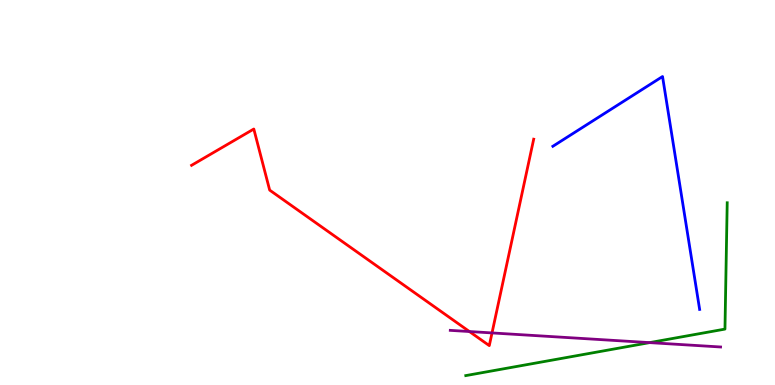[{'lines': ['blue', 'red'], 'intersections': []}, {'lines': ['green', 'red'], 'intersections': []}, {'lines': ['purple', 'red'], 'intersections': [{'x': 6.06, 'y': 1.39}, {'x': 6.35, 'y': 1.35}]}, {'lines': ['blue', 'green'], 'intersections': []}, {'lines': ['blue', 'purple'], 'intersections': []}, {'lines': ['green', 'purple'], 'intersections': [{'x': 8.38, 'y': 1.1}]}]